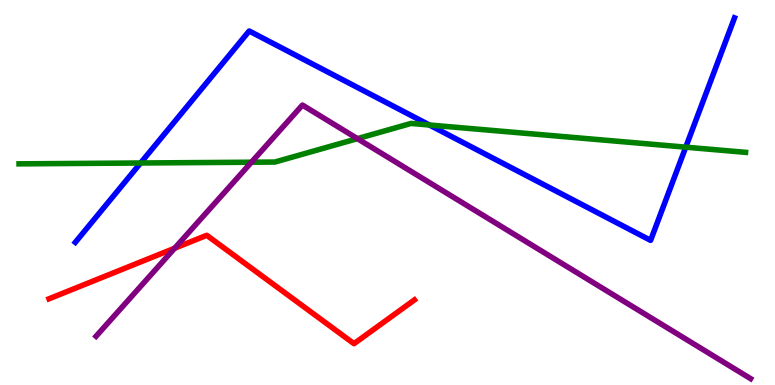[{'lines': ['blue', 'red'], 'intersections': []}, {'lines': ['green', 'red'], 'intersections': []}, {'lines': ['purple', 'red'], 'intersections': [{'x': 2.25, 'y': 3.55}]}, {'lines': ['blue', 'green'], 'intersections': [{'x': 1.81, 'y': 5.77}, {'x': 5.54, 'y': 6.75}, {'x': 8.85, 'y': 6.18}]}, {'lines': ['blue', 'purple'], 'intersections': []}, {'lines': ['green', 'purple'], 'intersections': [{'x': 3.24, 'y': 5.79}, {'x': 4.61, 'y': 6.4}]}]